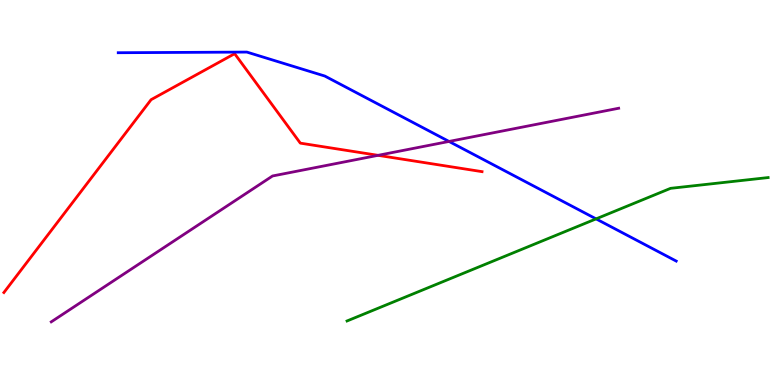[{'lines': ['blue', 'red'], 'intersections': []}, {'lines': ['green', 'red'], 'intersections': []}, {'lines': ['purple', 'red'], 'intersections': [{'x': 4.88, 'y': 5.97}]}, {'lines': ['blue', 'green'], 'intersections': [{'x': 7.69, 'y': 4.31}]}, {'lines': ['blue', 'purple'], 'intersections': [{'x': 5.79, 'y': 6.33}]}, {'lines': ['green', 'purple'], 'intersections': []}]